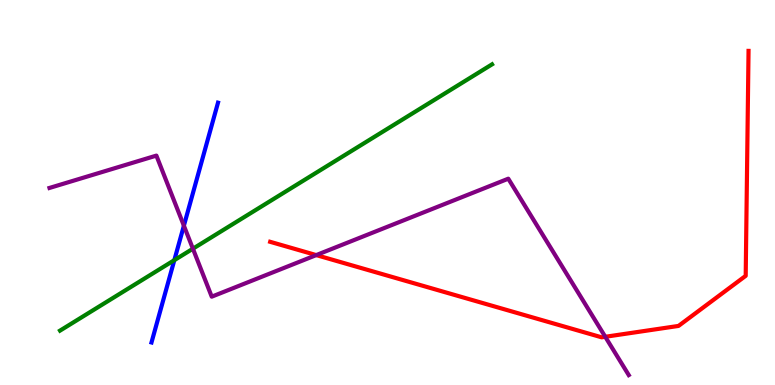[{'lines': ['blue', 'red'], 'intersections': []}, {'lines': ['green', 'red'], 'intersections': []}, {'lines': ['purple', 'red'], 'intersections': [{'x': 4.08, 'y': 3.37}, {'x': 7.81, 'y': 1.25}]}, {'lines': ['blue', 'green'], 'intersections': [{'x': 2.25, 'y': 3.24}]}, {'lines': ['blue', 'purple'], 'intersections': [{'x': 2.37, 'y': 4.14}]}, {'lines': ['green', 'purple'], 'intersections': [{'x': 2.49, 'y': 3.54}]}]